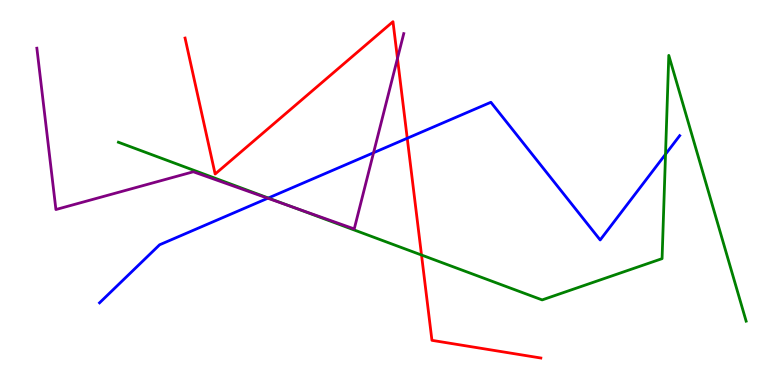[{'lines': ['blue', 'red'], 'intersections': [{'x': 5.25, 'y': 6.41}]}, {'lines': ['green', 'red'], 'intersections': [{'x': 5.44, 'y': 3.38}]}, {'lines': ['purple', 'red'], 'intersections': [{'x': 5.13, 'y': 8.48}]}, {'lines': ['blue', 'green'], 'intersections': [{'x': 3.46, 'y': 4.86}, {'x': 8.59, 'y': 5.99}]}, {'lines': ['blue', 'purple'], 'intersections': [{'x': 3.46, 'y': 4.85}, {'x': 4.82, 'y': 6.03}]}, {'lines': ['green', 'purple'], 'intersections': [{'x': 3.77, 'y': 4.63}]}]